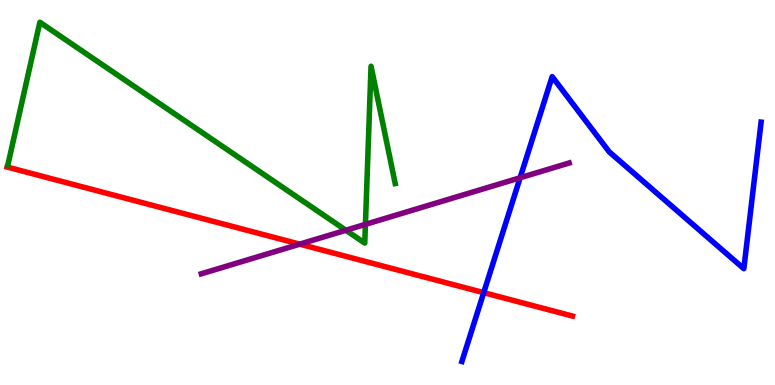[{'lines': ['blue', 'red'], 'intersections': [{'x': 6.24, 'y': 2.4}]}, {'lines': ['green', 'red'], 'intersections': []}, {'lines': ['purple', 'red'], 'intersections': [{'x': 3.87, 'y': 3.66}]}, {'lines': ['blue', 'green'], 'intersections': []}, {'lines': ['blue', 'purple'], 'intersections': [{'x': 6.71, 'y': 5.38}]}, {'lines': ['green', 'purple'], 'intersections': [{'x': 4.46, 'y': 4.02}, {'x': 4.72, 'y': 4.17}]}]